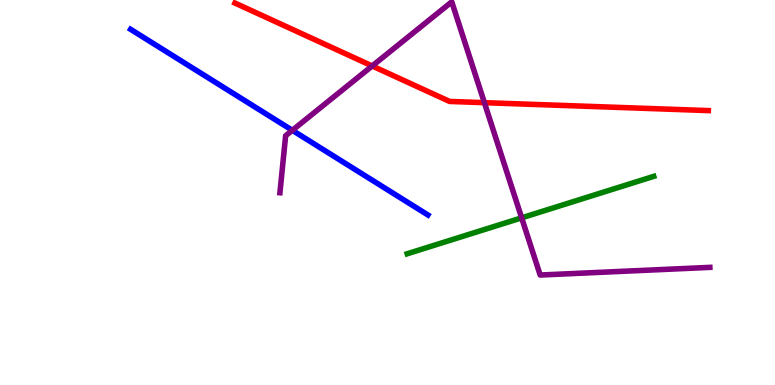[{'lines': ['blue', 'red'], 'intersections': []}, {'lines': ['green', 'red'], 'intersections': []}, {'lines': ['purple', 'red'], 'intersections': [{'x': 4.8, 'y': 8.29}, {'x': 6.25, 'y': 7.33}]}, {'lines': ['blue', 'green'], 'intersections': []}, {'lines': ['blue', 'purple'], 'intersections': [{'x': 3.77, 'y': 6.62}]}, {'lines': ['green', 'purple'], 'intersections': [{'x': 6.73, 'y': 4.34}]}]